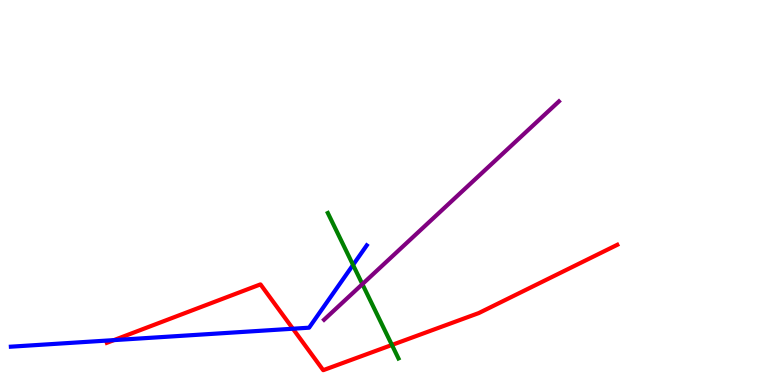[{'lines': ['blue', 'red'], 'intersections': [{'x': 1.47, 'y': 1.17}, {'x': 3.78, 'y': 1.46}]}, {'lines': ['green', 'red'], 'intersections': [{'x': 5.06, 'y': 1.04}]}, {'lines': ['purple', 'red'], 'intersections': []}, {'lines': ['blue', 'green'], 'intersections': [{'x': 4.56, 'y': 3.12}]}, {'lines': ['blue', 'purple'], 'intersections': []}, {'lines': ['green', 'purple'], 'intersections': [{'x': 4.68, 'y': 2.62}]}]